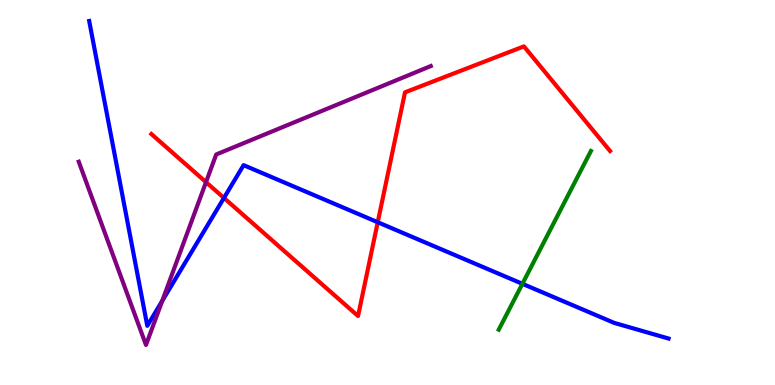[{'lines': ['blue', 'red'], 'intersections': [{'x': 2.89, 'y': 4.86}, {'x': 4.87, 'y': 4.23}]}, {'lines': ['green', 'red'], 'intersections': []}, {'lines': ['purple', 'red'], 'intersections': [{'x': 2.66, 'y': 5.27}]}, {'lines': ['blue', 'green'], 'intersections': [{'x': 6.74, 'y': 2.63}]}, {'lines': ['blue', 'purple'], 'intersections': [{'x': 2.09, 'y': 2.18}]}, {'lines': ['green', 'purple'], 'intersections': []}]